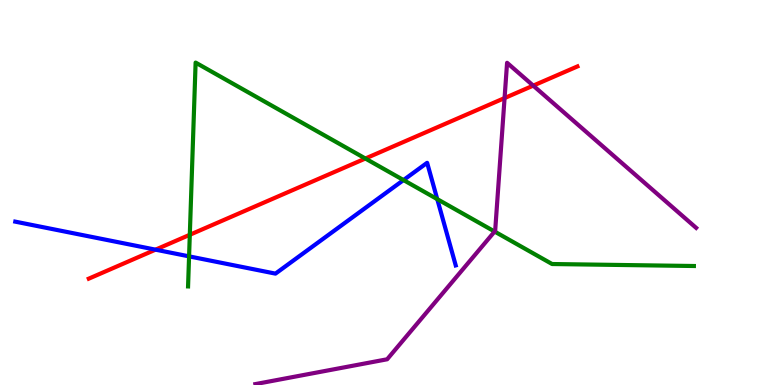[{'lines': ['blue', 'red'], 'intersections': [{'x': 2.01, 'y': 3.52}]}, {'lines': ['green', 'red'], 'intersections': [{'x': 2.45, 'y': 3.9}, {'x': 4.71, 'y': 5.88}]}, {'lines': ['purple', 'red'], 'intersections': [{'x': 6.51, 'y': 7.45}, {'x': 6.88, 'y': 7.78}]}, {'lines': ['blue', 'green'], 'intersections': [{'x': 2.44, 'y': 3.34}, {'x': 5.21, 'y': 5.32}, {'x': 5.64, 'y': 4.83}]}, {'lines': ['blue', 'purple'], 'intersections': []}, {'lines': ['green', 'purple'], 'intersections': [{'x': 6.38, 'y': 3.99}]}]